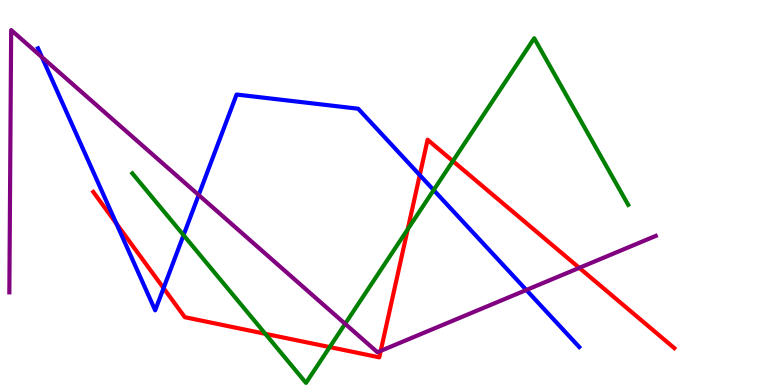[{'lines': ['blue', 'red'], 'intersections': [{'x': 1.5, 'y': 4.2}, {'x': 2.11, 'y': 2.52}, {'x': 5.42, 'y': 5.45}]}, {'lines': ['green', 'red'], 'intersections': [{'x': 3.42, 'y': 1.33}, {'x': 4.25, 'y': 0.984}, {'x': 5.26, 'y': 4.04}, {'x': 5.84, 'y': 5.82}]}, {'lines': ['purple', 'red'], 'intersections': [{'x': 4.91, 'y': 0.887}, {'x': 7.47, 'y': 3.04}]}, {'lines': ['blue', 'green'], 'intersections': [{'x': 2.37, 'y': 3.89}, {'x': 5.6, 'y': 5.06}]}, {'lines': ['blue', 'purple'], 'intersections': [{'x': 0.541, 'y': 8.52}, {'x': 2.56, 'y': 4.93}, {'x': 6.79, 'y': 2.47}]}, {'lines': ['green', 'purple'], 'intersections': [{'x': 4.45, 'y': 1.59}]}]